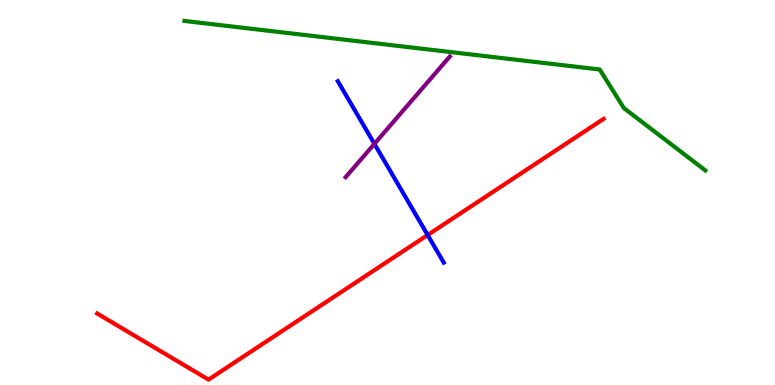[{'lines': ['blue', 'red'], 'intersections': [{'x': 5.52, 'y': 3.9}]}, {'lines': ['green', 'red'], 'intersections': []}, {'lines': ['purple', 'red'], 'intersections': []}, {'lines': ['blue', 'green'], 'intersections': []}, {'lines': ['blue', 'purple'], 'intersections': [{'x': 4.83, 'y': 6.26}]}, {'lines': ['green', 'purple'], 'intersections': []}]